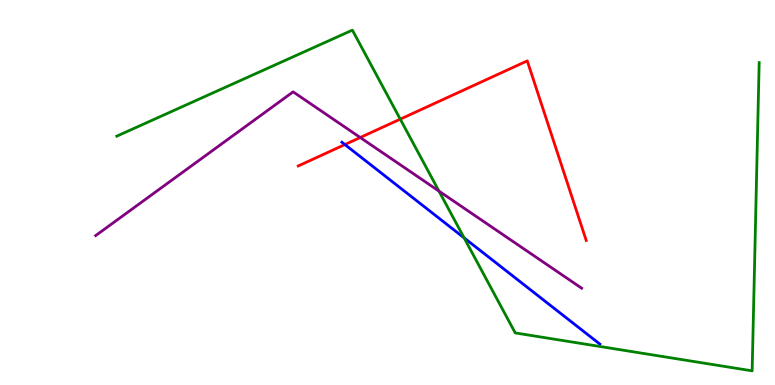[{'lines': ['blue', 'red'], 'intersections': [{'x': 4.45, 'y': 6.25}]}, {'lines': ['green', 'red'], 'intersections': [{'x': 5.16, 'y': 6.91}]}, {'lines': ['purple', 'red'], 'intersections': [{'x': 4.65, 'y': 6.43}]}, {'lines': ['blue', 'green'], 'intersections': [{'x': 5.99, 'y': 3.82}]}, {'lines': ['blue', 'purple'], 'intersections': []}, {'lines': ['green', 'purple'], 'intersections': [{'x': 5.66, 'y': 5.04}]}]